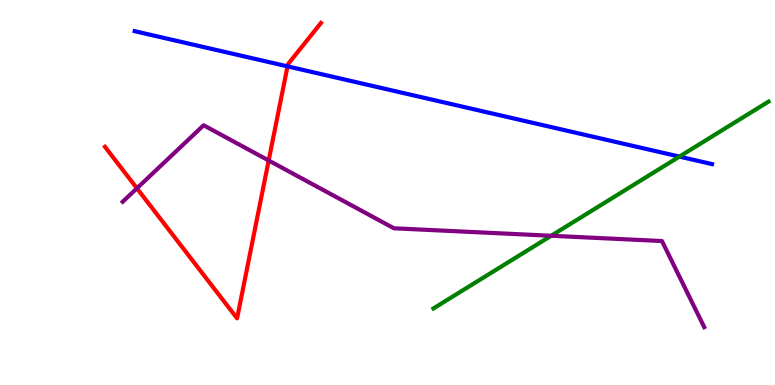[{'lines': ['blue', 'red'], 'intersections': [{'x': 3.71, 'y': 8.28}]}, {'lines': ['green', 'red'], 'intersections': []}, {'lines': ['purple', 'red'], 'intersections': [{'x': 1.77, 'y': 5.11}, {'x': 3.47, 'y': 5.83}]}, {'lines': ['blue', 'green'], 'intersections': [{'x': 8.77, 'y': 5.93}]}, {'lines': ['blue', 'purple'], 'intersections': []}, {'lines': ['green', 'purple'], 'intersections': [{'x': 7.11, 'y': 3.88}]}]